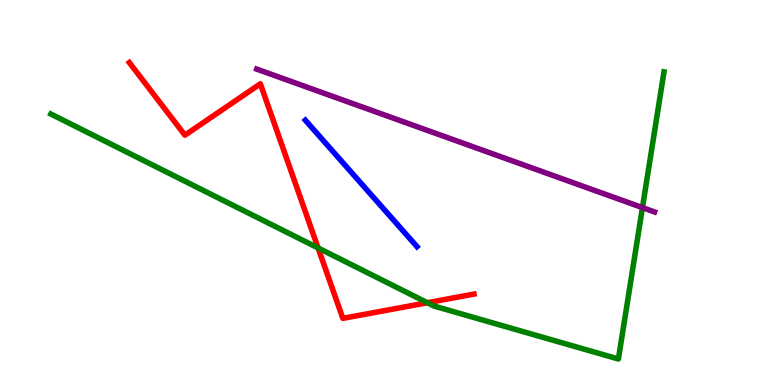[{'lines': ['blue', 'red'], 'intersections': []}, {'lines': ['green', 'red'], 'intersections': [{'x': 4.1, 'y': 3.56}, {'x': 5.51, 'y': 2.14}]}, {'lines': ['purple', 'red'], 'intersections': []}, {'lines': ['blue', 'green'], 'intersections': []}, {'lines': ['blue', 'purple'], 'intersections': []}, {'lines': ['green', 'purple'], 'intersections': [{'x': 8.29, 'y': 4.61}]}]